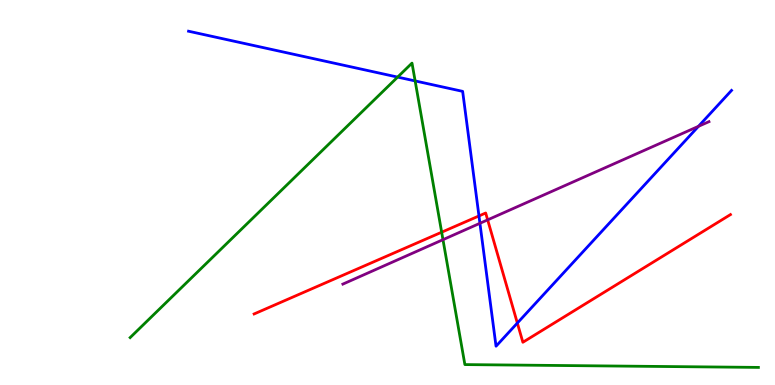[{'lines': ['blue', 'red'], 'intersections': [{'x': 6.18, 'y': 4.39}, {'x': 6.68, 'y': 1.61}]}, {'lines': ['green', 'red'], 'intersections': [{'x': 5.7, 'y': 3.97}]}, {'lines': ['purple', 'red'], 'intersections': [{'x': 6.29, 'y': 4.29}]}, {'lines': ['blue', 'green'], 'intersections': [{'x': 5.13, 'y': 8.0}, {'x': 5.36, 'y': 7.9}]}, {'lines': ['blue', 'purple'], 'intersections': [{'x': 6.19, 'y': 4.2}, {'x': 9.01, 'y': 6.72}]}, {'lines': ['green', 'purple'], 'intersections': [{'x': 5.72, 'y': 3.77}]}]